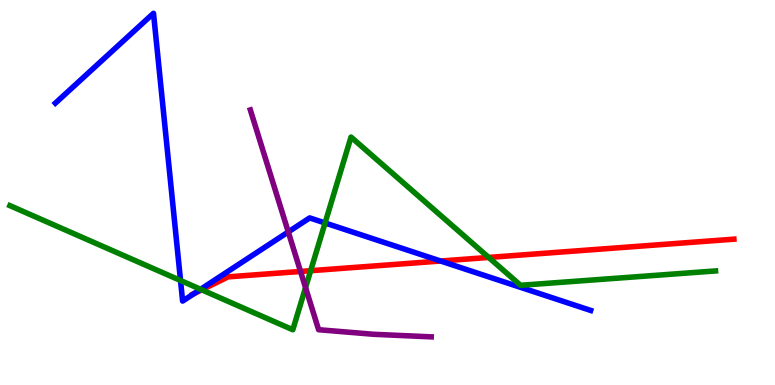[{'lines': ['blue', 'red'], 'intersections': [{'x': 2.51, 'y': 2.38}, {'x': 5.69, 'y': 3.22}]}, {'lines': ['green', 'red'], 'intersections': [{'x': 2.6, 'y': 2.47}, {'x': 4.01, 'y': 2.97}, {'x': 6.31, 'y': 3.31}]}, {'lines': ['purple', 'red'], 'intersections': [{'x': 3.88, 'y': 2.95}]}, {'lines': ['blue', 'green'], 'intersections': [{'x': 2.33, 'y': 2.71}, {'x': 2.59, 'y': 2.49}, {'x': 4.19, 'y': 4.21}]}, {'lines': ['blue', 'purple'], 'intersections': [{'x': 3.72, 'y': 3.98}]}, {'lines': ['green', 'purple'], 'intersections': [{'x': 3.94, 'y': 2.53}]}]